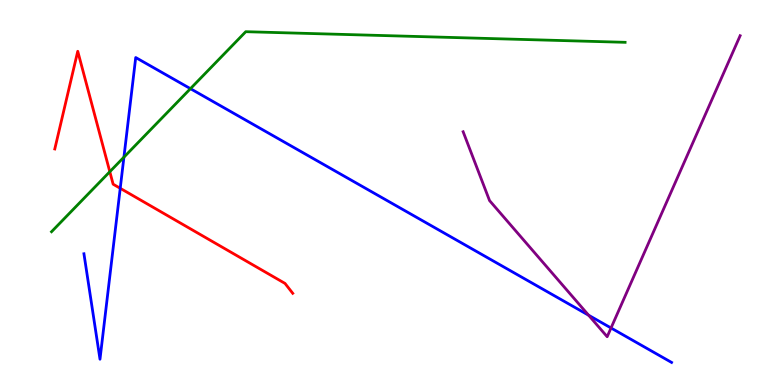[{'lines': ['blue', 'red'], 'intersections': [{'x': 1.55, 'y': 5.11}]}, {'lines': ['green', 'red'], 'intersections': [{'x': 1.42, 'y': 5.54}]}, {'lines': ['purple', 'red'], 'intersections': []}, {'lines': ['blue', 'green'], 'intersections': [{'x': 1.6, 'y': 5.92}, {'x': 2.46, 'y': 7.7}]}, {'lines': ['blue', 'purple'], 'intersections': [{'x': 7.59, 'y': 1.81}, {'x': 7.88, 'y': 1.48}]}, {'lines': ['green', 'purple'], 'intersections': []}]